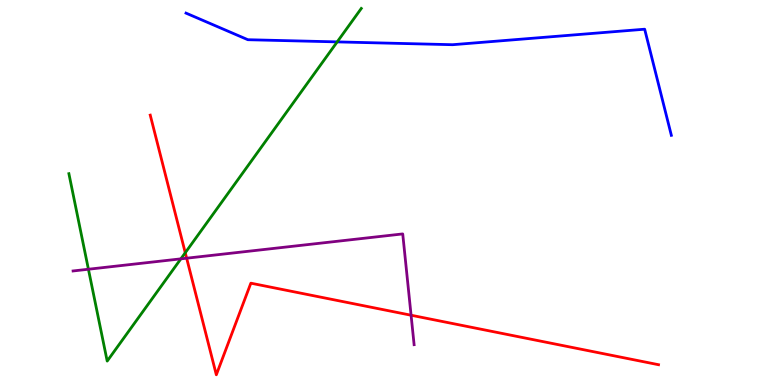[{'lines': ['blue', 'red'], 'intersections': []}, {'lines': ['green', 'red'], 'intersections': [{'x': 2.39, 'y': 3.44}]}, {'lines': ['purple', 'red'], 'intersections': [{'x': 2.41, 'y': 3.29}, {'x': 5.3, 'y': 1.81}]}, {'lines': ['blue', 'green'], 'intersections': [{'x': 4.35, 'y': 8.91}]}, {'lines': ['blue', 'purple'], 'intersections': []}, {'lines': ['green', 'purple'], 'intersections': [{'x': 1.14, 'y': 3.01}, {'x': 2.33, 'y': 3.28}]}]